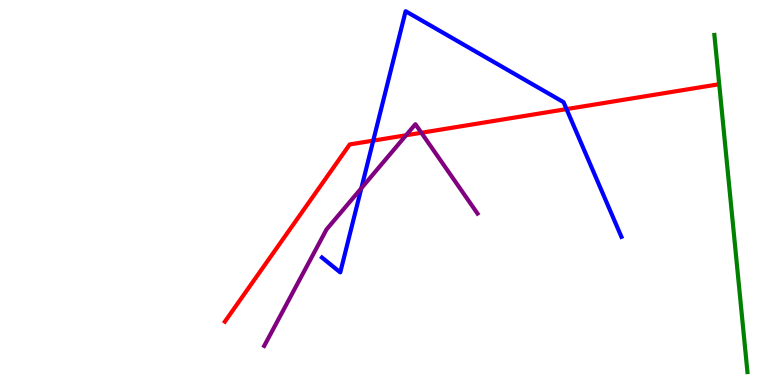[{'lines': ['blue', 'red'], 'intersections': [{'x': 4.82, 'y': 6.35}, {'x': 7.31, 'y': 7.17}]}, {'lines': ['green', 'red'], 'intersections': []}, {'lines': ['purple', 'red'], 'intersections': [{'x': 5.24, 'y': 6.49}, {'x': 5.44, 'y': 6.55}]}, {'lines': ['blue', 'green'], 'intersections': []}, {'lines': ['blue', 'purple'], 'intersections': [{'x': 4.66, 'y': 5.11}]}, {'lines': ['green', 'purple'], 'intersections': []}]